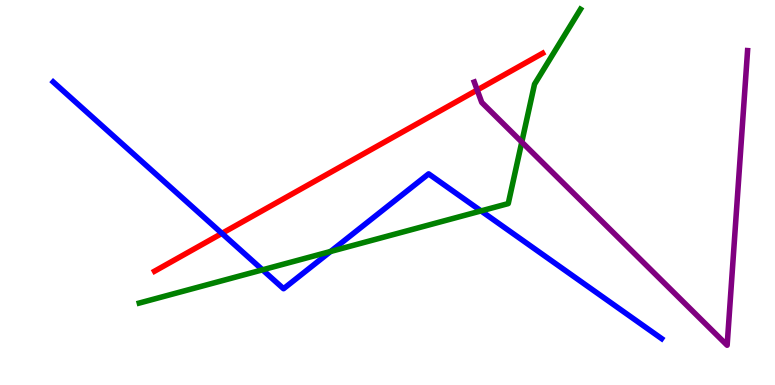[{'lines': ['blue', 'red'], 'intersections': [{'x': 2.86, 'y': 3.94}]}, {'lines': ['green', 'red'], 'intersections': []}, {'lines': ['purple', 'red'], 'intersections': [{'x': 6.16, 'y': 7.66}]}, {'lines': ['blue', 'green'], 'intersections': [{'x': 3.39, 'y': 2.99}, {'x': 4.27, 'y': 3.47}, {'x': 6.21, 'y': 4.52}]}, {'lines': ['blue', 'purple'], 'intersections': []}, {'lines': ['green', 'purple'], 'intersections': [{'x': 6.73, 'y': 6.31}]}]